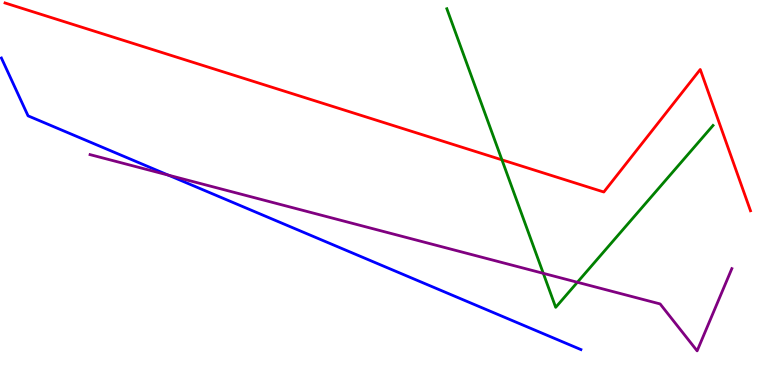[{'lines': ['blue', 'red'], 'intersections': []}, {'lines': ['green', 'red'], 'intersections': [{'x': 6.48, 'y': 5.85}]}, {'lines': ['purple', 'red'], 'intersections': []}, {'lines': ['blue', 'green'], 'intersections': []}, {'lines': ['blue', 'purple'], 'intersections': [{'x': 2.17, 'y': 5.45}]}, {'lines': ['green', 'purple'], 'intersections': [{'x': 7.01, 'y': 2.9}, {'x': 7.45, 'y': 2.67}]}]